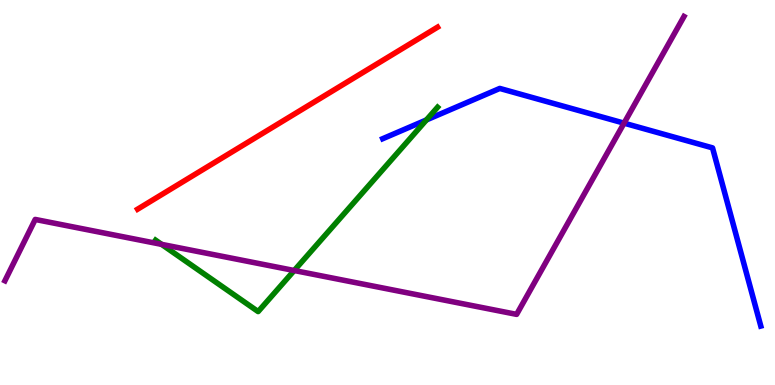[{'lines': ['blue', 'red'], 'intersections': []}, {'lines': ['green', 'red'], 'intersections': []}, {'lines': ['purple', 'red'], 'intersections': []}, {'lines': ['blue', 'green'], 'intersections': [{'x': 5.5, 'y': 6.88}]}, {'lines': ['blue', 'purple'], 'intersections': [{'x': 8.05, 'y': 6.8}]}, {'lines': ['green', 'purple'], 'intersections': [{'x': 2.09, 'y': 3.65}, {'x': 3.8, 'y': 2.97}]}]